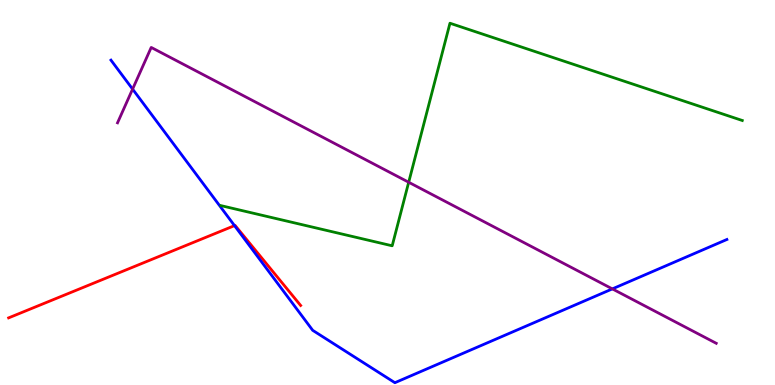[{'lines': ['blue', 'red'], 'intersections': [{'x': 3.03, 'y': 4.14}]}, {'lines': ['green', 'red'], 'intersections': []}, {'lines': ['purple', 'red'], 'intersections': []}, {'lines': ['blue', 'green'], 'intersections': []}, {'lines': ['blue', 'purple'], 'intersections': [{'x': 1.71, 'y': 7.69}, {'x': 7.9, 'y': 2.5}]}, {'lines': ['green', 'purple'], 'intersections': [{'x': 5.27, 'y': 5.27}]}]